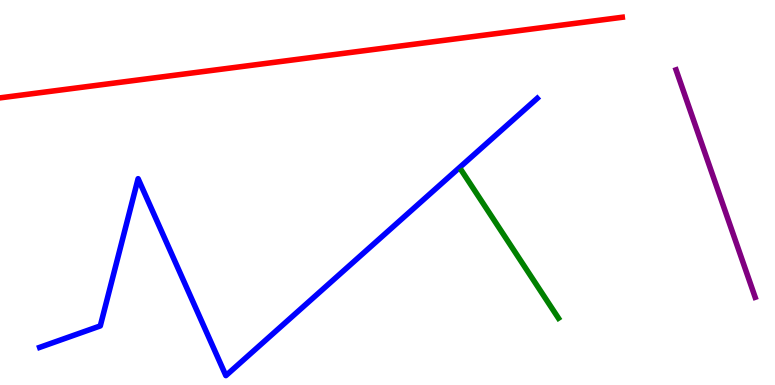[{'lines': ['blue', 'red'], 'intersections': []}, {'lines': ['green', 'red'], 'intersections': []}, {'lines': ['purple', 'red'], 'intersections': []}, {'lines': ['blue', 'green'], 'intersections': []}, {'lines': ['blue', 'purple'], 'intersections': []}, {'lines': ['green', 'purple'], 'intersections': []}]